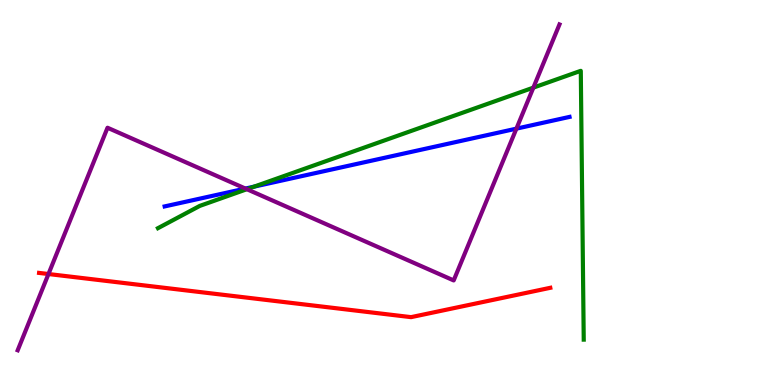[{'lines': ['blue', 'red'], 'intersections': []}, {'lines': ['green', 'red'], 'intersections': []}, {'lines': ['purple', 'red'], 'intersections': [{'x': 0.625, 'y': 2.88}]}, {'lines': ['blue', 'green'], 'intersections': [{'x': 3.28, 'y': 5.15}]}, {'lines': ['blue', 'purple'], 'intersections': [{'x': 3.17, 'y': 5.1}, {'x': 6.66, 'y': 6.66}]}, {'lines': ['green', 'purple'], 'intersections': [{'x': 3.19, 'y': 5.09}, {'x': 6.88, 'y': 7.72}]}]